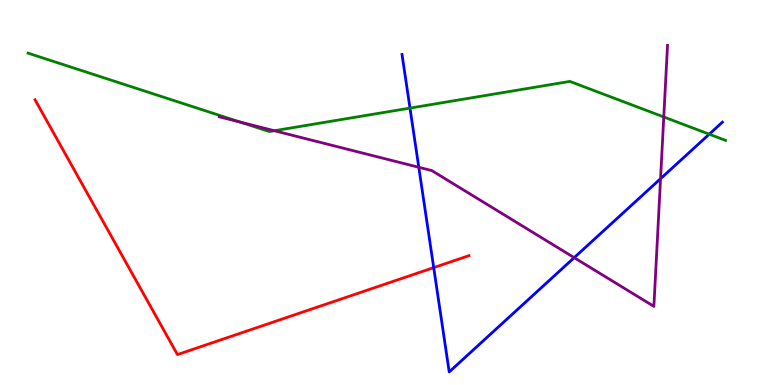[{'lines': ['blue', 'red'], 'intersections': [{'x': 5.6, 'y': 3.05}]}, {'lines': ['green', 'red'], 'intersections': []}, {'lines': ['purple', 'red'], 'intersections': []}, {'lines': ['blue', 'green'], 'intersections': [{'x': 5.29, 'y': 7.19}, {'x': 9.15, 'y': 6.51}]}, {'lines': ['blue', 'purple'], 'intersections': [{'x': 5.4, 'y': 5.65}, {'x': 7.41, 'y': 3.31}, {'x': 8.52, 'y': 5.36}]}, {'lines': ['green', 'purple'], 'intersections': [{'x': 3.1, 'y': 6.83}, {'x': 3.54, 'y': 6.6}, {'x': 8.56, 'y': 6.96}]}]